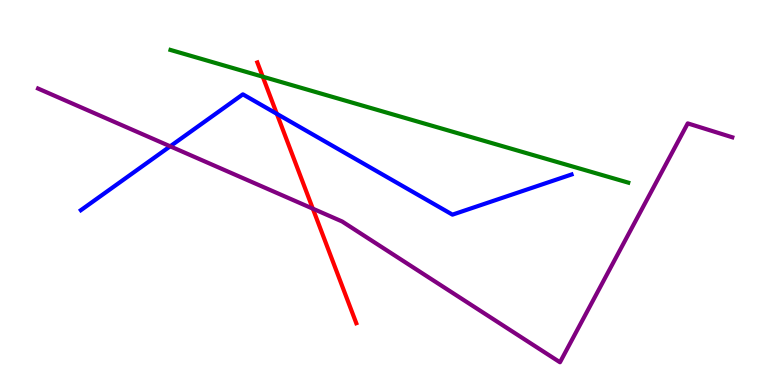[{'lines': ['blue', 'red'], 'intersections': [{'x': 3.57, 'y': 7.04}]}, {'lines': ['green', 'red'], 'intersections': [{'x': 3.39, 'y': 8.01}]}, {'lines': ['purple', 'red'], 'intersections': [{'x': 4.04, 'y': 4.58}]}, {'lines': ['blue', 'green'], 'intersections': []}, {'lines': ['blue', 'purple'], 'intersections': [{'x': 2.2, 'y': 6.2}]}, {'lines': ['green', 'purple'], 'intersections': []}]